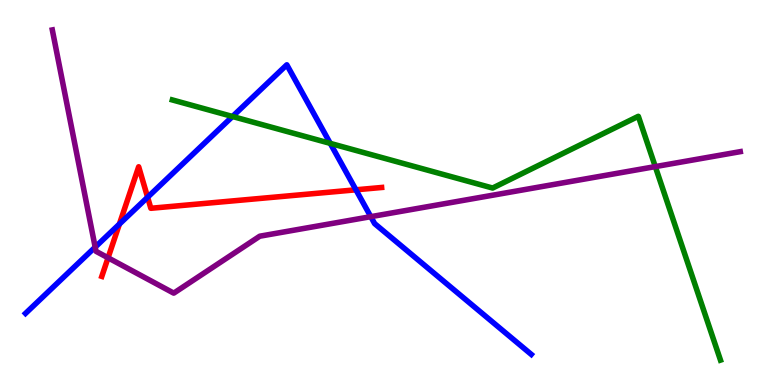[{'lines': ['blue', 'red'], 'intersections': [{'x': 1.54, 'y': 4.18}, {'x': 1.9, 'y': 4.88}, {'x': 4.59, 'y': 5.07}]}, {'lines': ['green', 'red'], 'intersections': []}, {'lines': ['purple', 'red'], 'intersections': [{'x': 1.39, 'y': 3.3}]}, {'lines': ['blue', 'green'], 'intersections': [{'x': 3.0, 'y': 6.97}, {'x': 4.26, 'y': 6.28}]}, {'lines': ['blue', 'purple'], 'intersections': [{'x': 1.23, 'y': 3.58}, {'x': 4.78, 'y': 4.37}]}, {'lines': ['green', 'purple'], 'intersections': [{'x': 8.46, 'y': 5.67}]}]